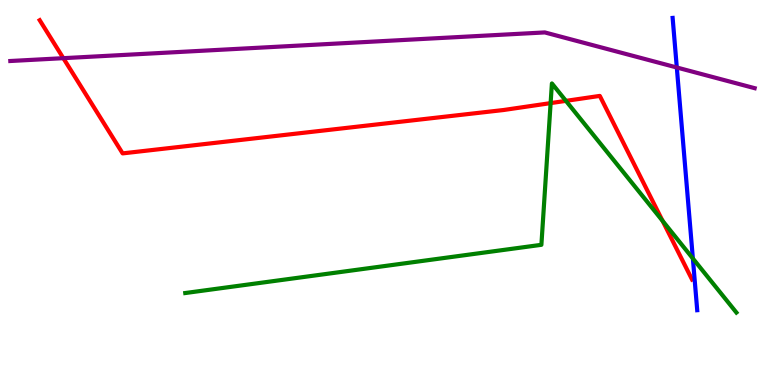[{'lines': ['blue', 'red'], 'intersections': []}, {'lines': ['green', 'red'], 'intersections': [{'x': 7.1, 'y': 7.32}, {'x': 7.3, 'y': 7.38}, {'x': 8.55, 'y': 4.26}]}, {'lines': ['purple', 'red'], 'intersections': [{'x': 0.817, 'y': 8.49}]}, {'lines': ['blue', 'green'], 'intersections': [{'x': 8.94, 'y': 3.29}]}, {'lines': ['blue', 'purple'], 'intersections': [{'x': 8.73, 'y': 8.25}]}, {'lines': ['green', 'purple'], 'intersections': []}]